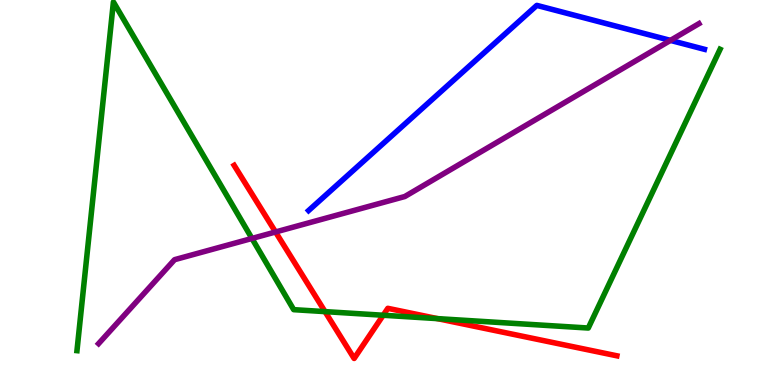[{'lines': ['blue', 'red'], 'intersections': []}, {'lines': ['green', 'red'], 'intersections': [{'x': 4.19, 'y': 1.91}, {'x': 4.94, 'y': 1.81}, {'x': 5.65, 'y': 1.72}]}, {'lines': ['purple', 'red'], 'intersections': [{'x': 3.56, 'y': 3.97}]}, {'lines': ['blue', 'green'], 'intersections': []}, {'lines': ['blue', 'purple'], 'intersections': [{'x': 8.65, 'y': 8.95}]}, {'lines': ['green', 'purple'], 'intersections': [{'x': 3.25, 'y': 3.81}]}]